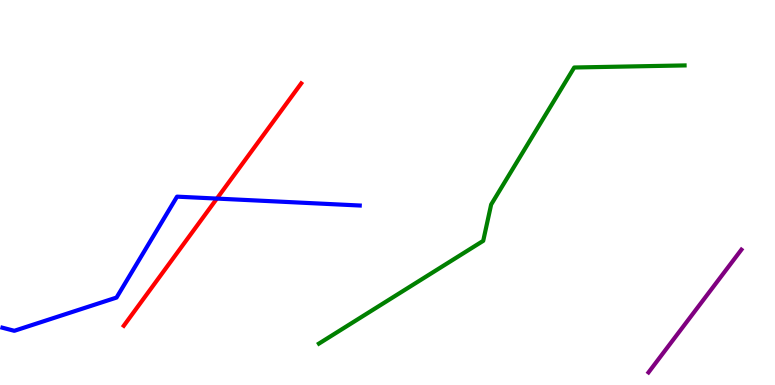[{'lines': ['blue', 'red'], 'intersections': [{'x': 2.8, 'y': 4.84}]}, {'lines': ['green', 'red'], 'intersections': []}, {'lines': ['purple', 'red'], 'intersections': []}, {'lines': ['blue', 'green'], 'intersections': []}, {'lines': ['blue', 'purple'], 'intersections': []}, {'lines': ['green', 'purple'], 'intersections': []}]